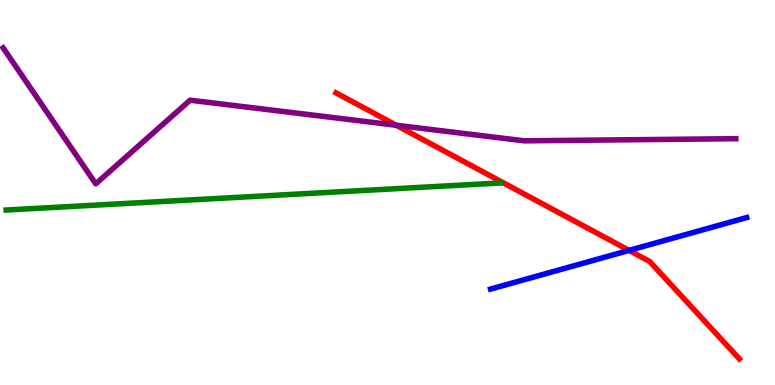[{'lines': ['blue', 'red'], 'intersections': [{'x': 8.12, 'y': 3.5}]}, {'lines': ['green', 'red'], 'intersections': []}, {'lines': ['purple', 'red'], 'intersections': [{'x': 5.11, 'y': 6.75}]}, {'lines': ['blue', 'green'], 'intersections': []}, {'lines': ['blue', 'purple'], 'intersections': []}, {'lines': ['green', 'purple'], 'intersections': []}]